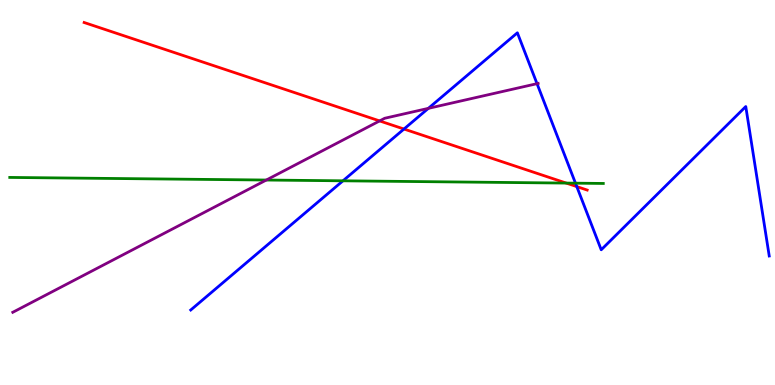[{'lines': ['blue', 'red'], 'intersections': [{'x': 5.21, 'y': 6.65}, {'x': 7.44, 'y': 5.15}]}, {'lines': ['green', 'red'], 'intersections': [{'x': 7.31, 'y': 5.24}]}, {'lines': ['purple', 'red'], 'intersections': [{'x': 4.9, 'y': 6.86}]}, {'lines': ['blue', 'green'], 'intersections': [{'x': 4.43, 'y': 5.3}, {'x': 7.43, 'y': 5.24}]}, {'lines': ['blue', 'purple'], 'intersections': [{'x': 5.53, 'y': 7.19}, {'x': 6.93, 'y': 7.83}]}, {'lines': ['green', 'purple'], 'intersections': [{'x': 3.44, 'y': 5.32}]}]